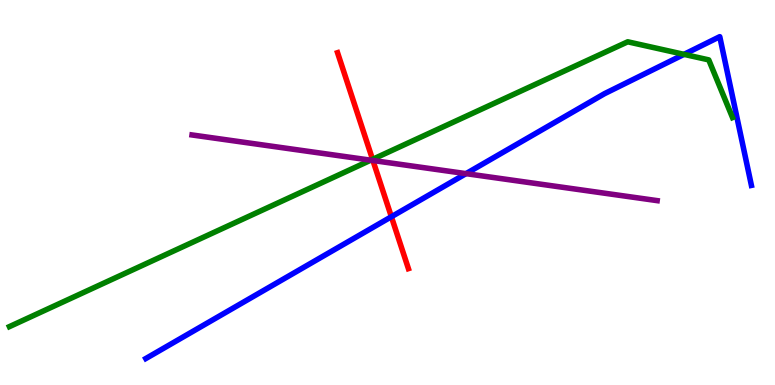[{'lines': ['blue', 'red'], 'intersections': [{'x': 5.05, 'y': 4.37}]}, {'lines': ['green', 'red'], 'intersections': [{'x': 4.81, 'y': 5.86}]}, {'lines': ['purple', 'red'], 'intersections': [{'x': 4.81, 'y': 5.83}]}, {'lines': ['blue', 'green'], 'intersections': [{'x': 8.83, 'y': 8.59}]}, {'lines': ['blue', 'purple'], 'intersections': [{'x': 6.01, 'y': 5.49}]}, {'lines': ['green', 'purple'], 'intersections': [{'x': 4.78, 'y': 5.84}]}]